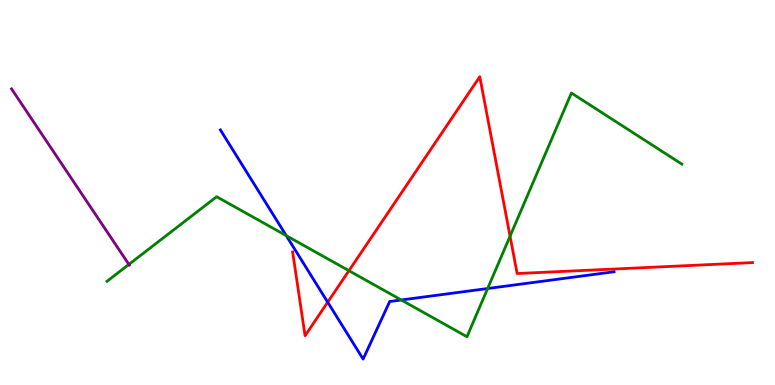[{'lines': ['blue', 'red'], 'intersections': [{'x': 4.23, 'y': 2.15}]}, {'lines': ['green', 'red'], 'intersections': [{'x': 4.5, 'y': 2.97}, {'x': 6.58, 'y': 3.87}]}, {'lines': ['purple', 'red'], 'intersections': []}, {'lines': ['blue', 'green'], 'intersections': [{'x': 3.69, 'y': 3.88}, {'x': 5.18, 'y': 2.21}, {'x': 6.29, 'y': 2.51}]}, {'lines': ['blue', 'purple'], 'intersections': []}, {'lines': ['green', 'purple'], 'intersections': [{'x': 1.66, 'y': 3.13}]}]